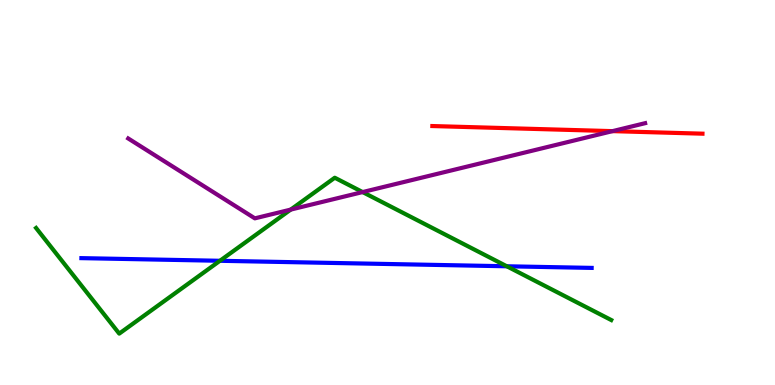[{'lines': ['blue', 'red'], 'intersections': []}, {'lines': ['green', 'red'], 'intersections': []}, {'lines': ['purple', 'red'], 'intersections': [{'x': 7.9, 'y': 6.59}]}, {'lines': ['blue', 'green'], 'intersections': [{'x': 2.84, 'y': 3.23}, {'x': 6.54, 'y': 3.08}]}, {'lines': ['blue', 'purple'], 'intersections': []}, {'lines': ['green', 'purple'], 'intersections': [{'x': 3.75, 'y': 4.56}, {'x': 4.68, 'y': 5.01}]}]